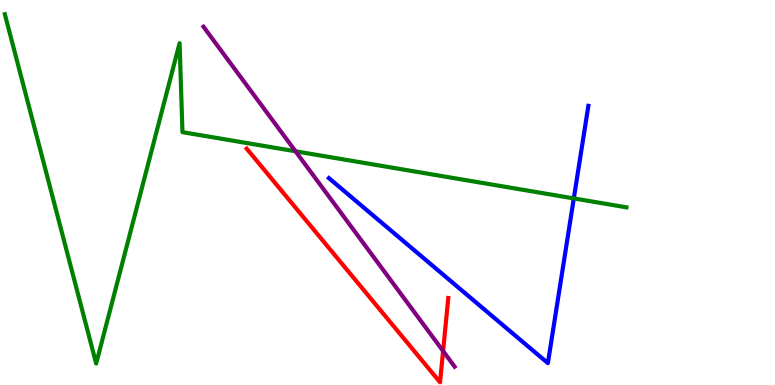[{'lines': ['blue', 'red'], 'intersections': []}, {'lines': ['green', 'red'], 'intersections': []}, {'lines': ['purple', 'red'], 'intersections': [{'x': 5.72, 'y': 0.882}]}, {'lines': ['blue', 'green'], 'intersections': [{'x': 7.4, 'y': 4.85}]}, {'lines': ['blue', 'purple'], 'intersections': []}, {'lines': ['green', 'purple'], 'intersections': [{'x': 3.81, 'y': 6.07}]}]